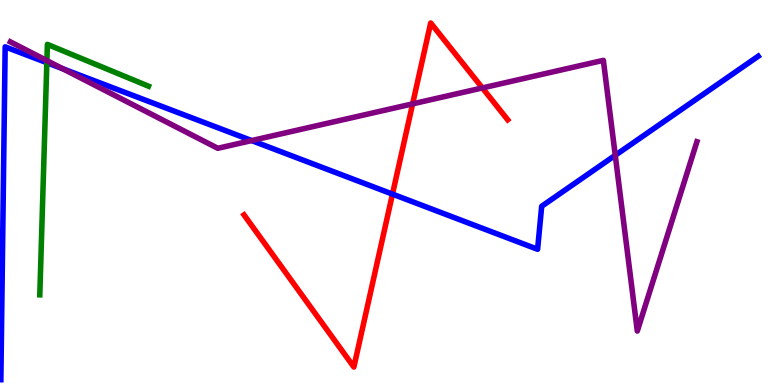[{'lines': ['blue', 'red'], 'intersections': [{'x': 5.06, 'y': 4.96}]}, {'lines': ['green', 'red'], 'intersections': []}, {'lines': ['purple', 'red'], 'intersections': [{'x': 5.32, 'y': 7.3}, {'x': 6.22, 'y': 7.72}]}, {'lines': ['blue', 'green'], 'intersections': [{'x': 0.604, 'y': 8.37}]}, {'lines': ['blue', 'purple'], 'intersections': [{'x': 0.81, 'y': 8.21}, {'x': 3.25, 'y': 6.35}, {'x': 7.94, 'y': 5.97}]}, {'lines': ['green', 'purple'], 'intersections': [{'x': 0.605, 'y': 8.43}]}]